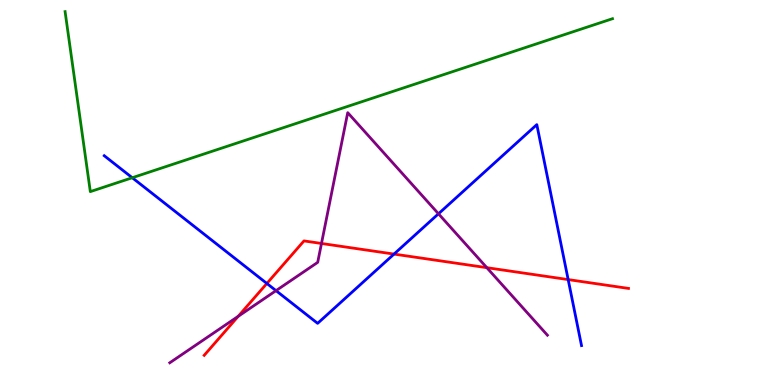[{'lines': ['blue', 'red'], 'intersections': [{'x': 3.44, 'y': 2.64}, {'x': 5.08, 'y': 3.4}, {'x': 7.33, 'y': 2.74}]}, {'lines': ['green', 'red'], 'intersections': []}, {'lines': ['purple', 'red'], 'intersections': [{'x': 3.07, 'y': 1.78}, {'x': 4.15, 'y': 3.68}, {'x': 6.28, 'y': 3.05}]}, {'lines': ['blue', 'green'], 'intersections': [{'x': 1.71, 'y': 5.38}]}, {'lines': ['blue', 'purple'], 'intersections': [{'x': 3.56, 'y': 2.45}, {'x': 5.66, 'y': 4.45}]}, {'lines': ['green', 'purple'], 'intersections': []}]